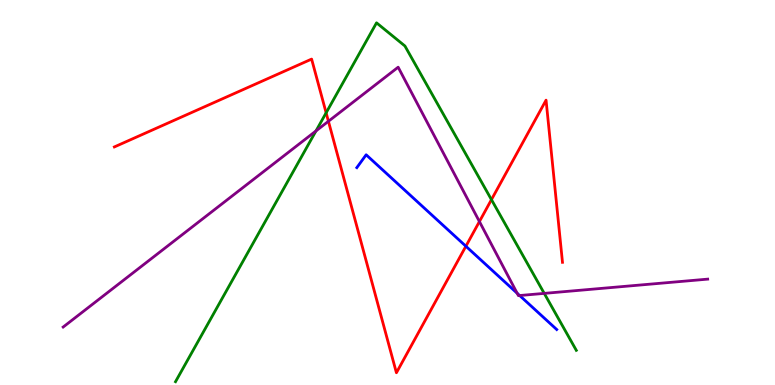[{'lines': ['blue', 'red'], 'intersections': [{'x': 6.01, 'y': 3.6}]}, {'lines': ['green', 'red'], 'intersections': [{'x': 4.21, 'y': 7.07}, {'x': 6.34, 'y': 4.81}]}, {'lines': ['purple', 'red'], 'intersections': [{'x': 4.24, 'y': 6.85}, {'x': 6.19, 'y': 4.25}]}, {'lines': ['blue', 'green'], 'intersections': []}, {'lines': ['blue', 'purple'], 'intersections': [{'x': 6.67, 'y': 2.38}, {'x': 6.71, 'y': 2.32}]}, {'lines': ['green', 'purple'], 'intersections': [{'x': 4.08, 'y': 6.6}, {'x': 7.02, 'y': 2.38}]}]